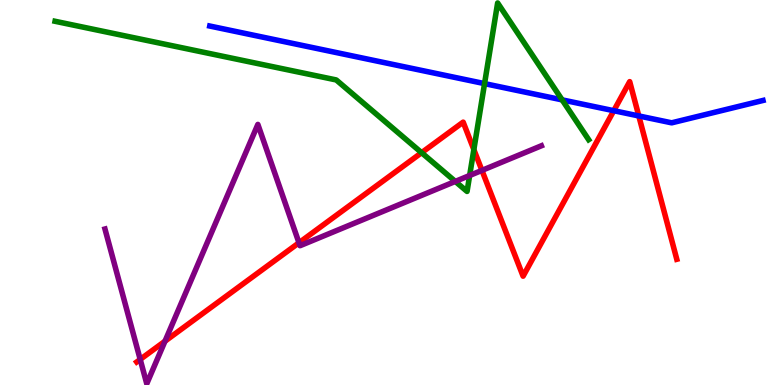[{'lines': ['blue', 'red'], 'intersections': [{'x': 7.92, 'y': 7.12}, {'x': 8.24, 'y': 6.99}]}, {'lines': ['green', 'red'], 'intersections': [{'x': 5.44, 'y': 6.03}, {'x': 6.11, 'y': 6.11}]}, {'lines': ['purple', 'red'], 'intersections': [{'x': 1.81, 'y': 0.665}, {'x': 2.13, 'y': 1.14}, {'x': 3.86, 'y': 3.69}, {'x': 6.22, 'y': 5.57}]}, {'lines': ['blue', 'green'], 'intersections': [{'x': 6.25, 'y': 7.83}, {'x': 7.25, 'y': 7.41}]}, {'lines': ['blue', 'purple'], 'intersections': []}, {'lines': ['green', 'purple'], 'intersections': [{'x': 5.87, 'y': 5.29}, {'x': 6.06, 'y': 5.44}]}]